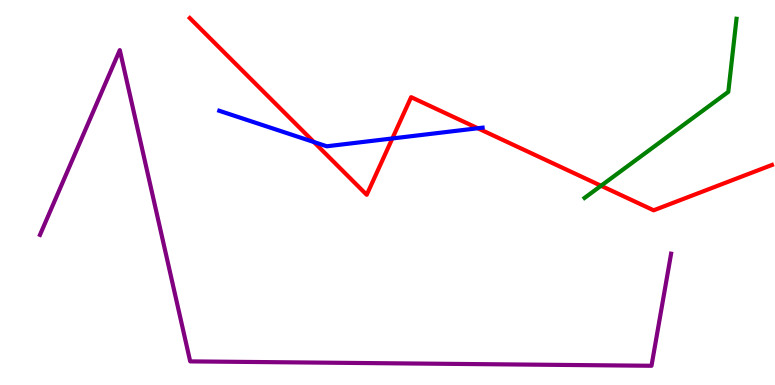[{'lines': ['blue', 'red'], 'intersections': [{'x': 4.05, 'y': 6.31}, {'x': 5.06, 'y': 6.4}, {'x': 6.16, 'y': 6.67}]}, {'lines': ['green', 'red'], 'intersections': [{'x': 7.76, 'y': 5.18}]}, {'lines': ['purple', 'red'], 'intersections': []}, {'lines': ['blue', 'green'], 'intersections': []}, {'lines': ['blue', 'purple'], 'intersections': []}, {'lines': ['green', 'purple'], 'intersections': []}]